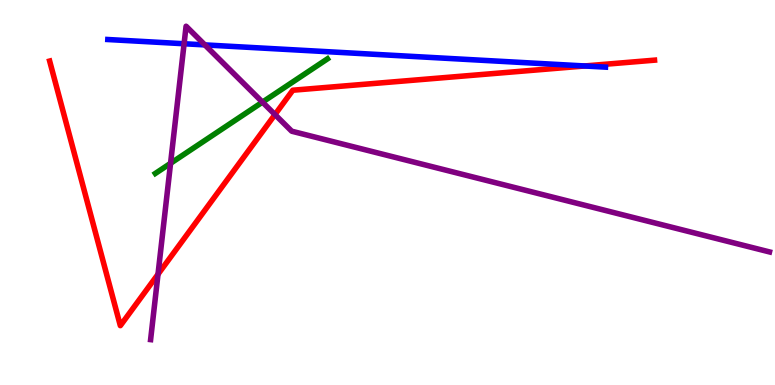[{'lines': ['blue', 'red'], 'intersections': [{'x': 7.54, 'y': 8.29}]}, {'lines': ['green', 'red'], 'intersections': []}, {'lines': ['purple', 'red'], 'intersections': [{'x': 2.04, 'y': 2.88}, {'x': 3.55, 'y': 7.02}]}, {'lines': ['blue', 'green'], 'intersections': []}, {'lines': ['blue', 'purple'], 'intersections': [{'x': 2.38, 'y': 8.86}, {'x': 2.64, 'y': 8.83}]}, {'lines': ['green', 'purple'], 'intersections': [{'x': 2.2, 'y': 5.76}, {'x': 3.39, 'y': 7.35}]}]